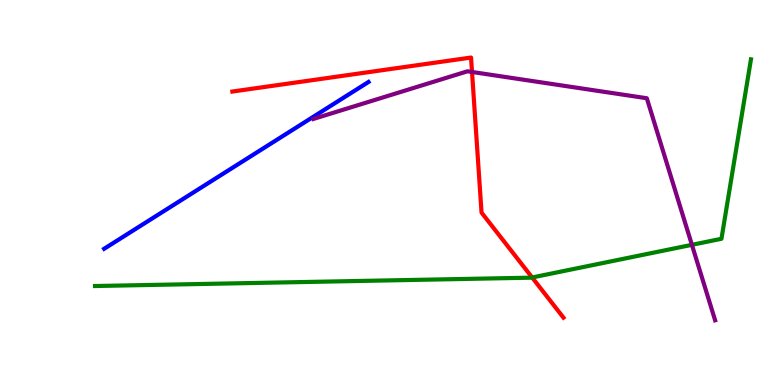[{'lines': ['blue', 'red'], 'intersections': []}, {'lines': ['green', 'red'], 'intersections': [{'x': 6.87, 'y': 2.79}]}, {'lines': ['purple', 'red'], 'intersections': [{'x': 6.09, 'y': 8.13}]}, {'lines': ['blue', 'green'], 'intersections': []}, {'lines': ['blue', 'purple'], 'intersections': []}, {'lines': ['green', 'purple'], 'intersections': [{'x': 8.93, 'y': 3.64}]}]